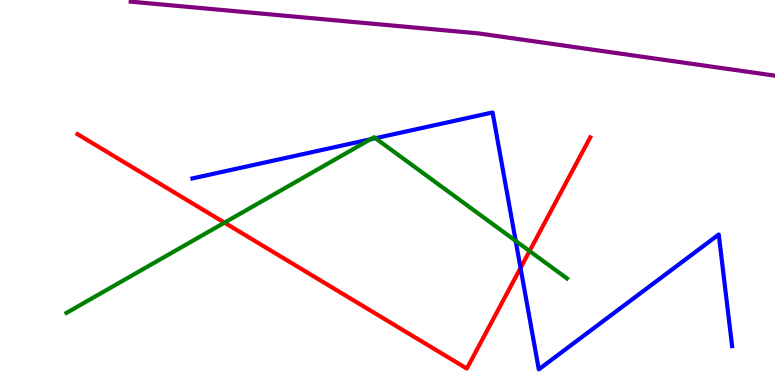[{'lines': ['blue', 'red'], 'intersections': [{'x': 6.72, 'y': 3.04}]}, {'lines': ['green', 'red'], 'intersections': [{'x': 2.9, 'y': 4.22}, {'x': 6.83, 'y': 3.48}]}, {'lines': ['purple', 'red'], 'intersections': []}, {'lines': ['blue', 'green'], 'intersections': [{'x': 4.78, 'y': 6.38}, {'x': 4.84, 'y': 6.41}, {'x': 6.65, 'y': 3.74}]}, {'lines': ['blue', 'purple'], 'intersections': []}, {'lines': ['green', 'purple'], 'intersections': []}]